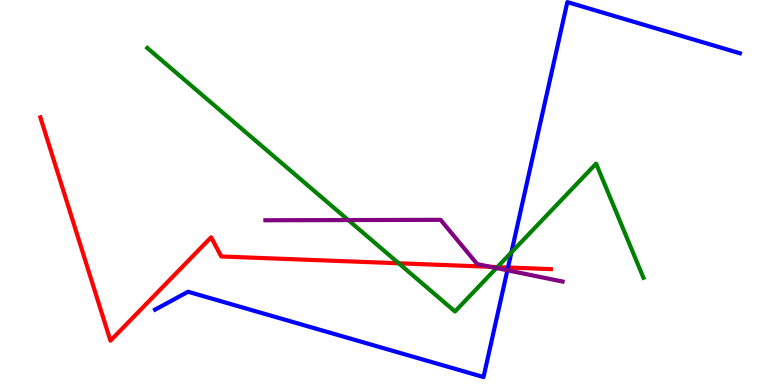[{'lines': ['blue', 'red'], 'intersections': [{'x': 6.56, 'y': 3.05}]}, {'lines': ['green', 'red'], 'intersections': [{'x': 5.14, 'y': 3.16}, {'x': 6.42, 'y': 3.06}]}, {'lines': ['purple', 'red'], 'intersections': [{'x': 6.33, 'y': 3.07}]}, {'lines': ['blue', 'green'], 'intersections': [{'x': 6.6, 'y': 3.44}]}, {'lines': ['blue', 'purple'], 'intersections': [{'x': 6.55, 'y': 2.98}]}, {'lines': ['green', 'purple'], 'intersections': [{'x': 4.49, 'y': 4.28}, {'x': 6.41, 'y': 3.04}]}]